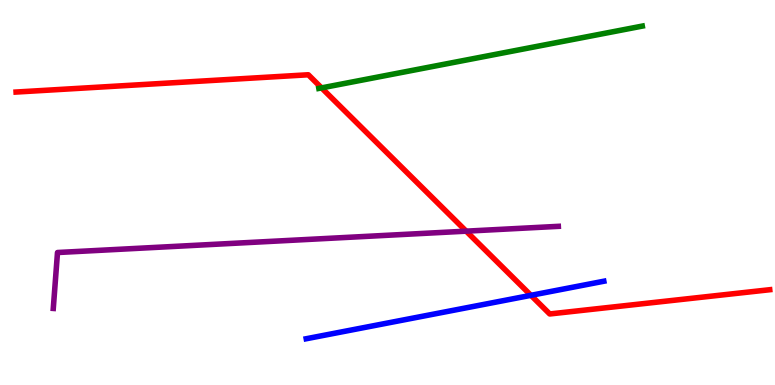[{'lines': ['blue', 'red'], 'intersections': [{'x': 6.85, 'y': 2.33}]}, {'lines': ['green', 'red'], 'intersections': [{'x': 4.15, 'y': 7.72}]}, {'lines': ['purple', 'red'], 'intersections': [{'x': 6.02, 'y': 4.0}]}, {'lines': ['blue', 'green'], 'intersections': []}, {'lines': ['blue', 'purple'], 'intersections': []}, {'lines': ['green', 'purple'], 'intersections': []}]